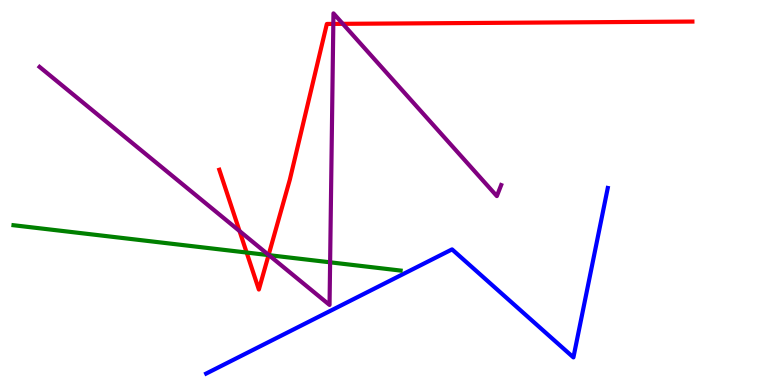[{'lines': ['blue', 'red'], 'intersections': []}, {'lines': ['green', 'red'], 'intersections': [{'x': 3.18, 'y': 3.44}, {'x': 3.47, 'y': 3.37}]}, {'lines': ['purple', 'red'], 'intersections': [{'x': 3.09, 'y': 4.0}, {'x': 3.47, 'y': 3.38}, {'x': 4.3, 'y': 9.38}, {'x': 4.42, 'y': 9.38}]}, {'lines': ['blue', 'green'], 'intersections': []}, {'lines': ['blue', 'purple'], 'intersections': []}, {'lines': ['green', 'purple'], 'intersections': [{'x': 3.47, 'y': 3.37}, {'x': 4.26, 'y': 3.19}]}]